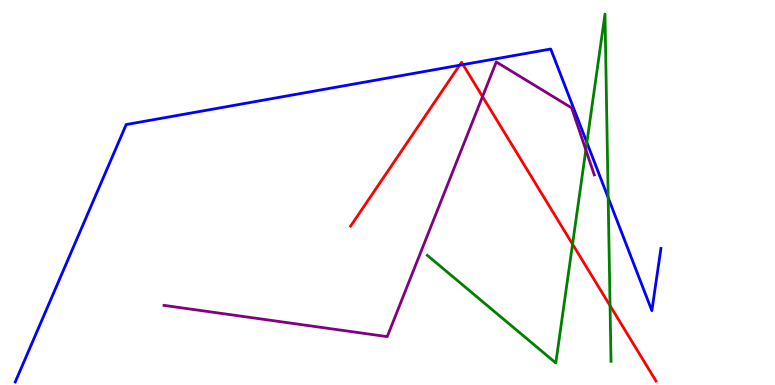[{'lines': ['blue', 'red'], 'intersections': [{'x': 5.93, 'y': 8.31}, {'x': 5.97, 'y': 8.32}]}, {'lines': ['green', 'red'], 'intersections': [{'x': 7.39, 'y': 3.66}, {'x': 7.87, 'y': 2.06}]}, {'lines': ['purple', 'red'], 'intersections': [{'x': 6.23, 'y': 7.49}]}, {'lines': ['blue', 'green'], 'intersections': [{'x': 7.57, 'y': 6.3}, {'x': 7.85, 'y': 4.87}]}, {'lines': ['blue', 'purple'], 'intersections': []}, {'lines': ['green', 'purple'], 'intersections': [{'x': 7.56, 'y': 6.11}]}]